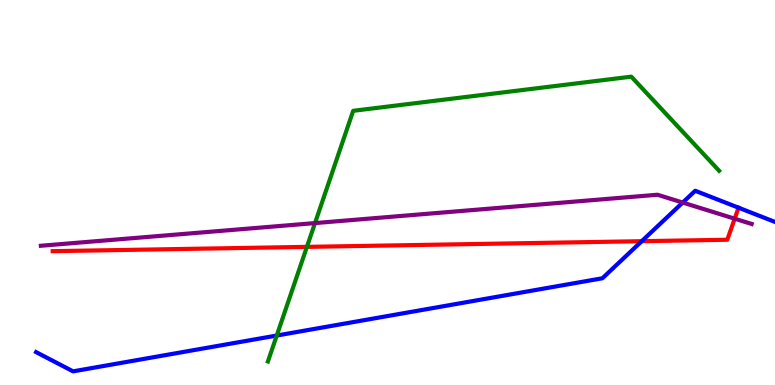[{'lines': ['blue', 'red'], 'intersections': [{'x': 8.28, 'y': 3.74}, {'x': 9.53, 'y': 4.61}]}, {'lines': ['green', 'red'], 'intersections': [{'x': 3.96, 'y': 3.59}]}, {'lines': ['purple', 'red'], 'intersections': [{'x': 9.48, 'y': 4.32}]}, {'lines': ['blue', 'green'], 'intersections': [{'x': 3.57, 'y': 1.28}]}, {'lines': ['blue', 'purple'], 'intersections': [{'x': 8.81, 'y': 4.74}]}, {'lines': ['green', 'purple'], 'intersections': [{'x': 4.06, 'y': 4.21}]}]